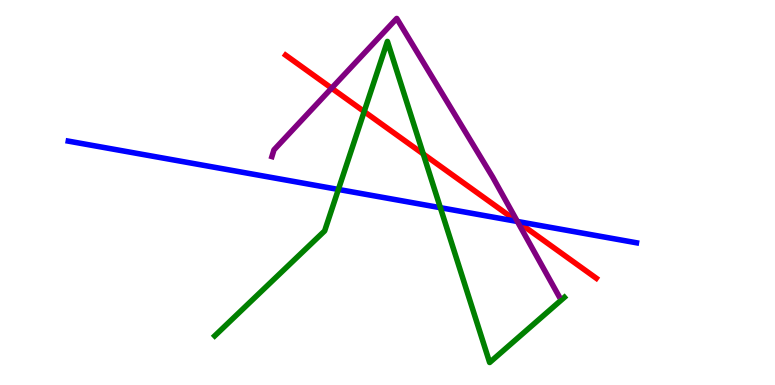[{'lines': ['blue', 'red'], 'intersections': [{'x': 6.67, 'y': 4.25}]}, {'lines': ['green', 'red'], 'intersections': [{'x': 4.7, 'y': 7.1}, {'x': 5.46, 'y': 6.0}]}, {'lines': ['purple', 'red'], 'intersections': [{'x': 4.28, 'y': 7.71}, {'x': 6.68, 'y': 4.24}]}, {'lines': ['blue', 'green'], 'intersections': [{'x': 4.37, 'y': 5.08}, {'x': 5.68, 'y': 4.61}]}, {'lines': ['blue', 'purple'], 'intersections': [{'x': 6.68, 'y': 4.25}]}, {'lines': ['green', 'purple'], 'intersections': []}]